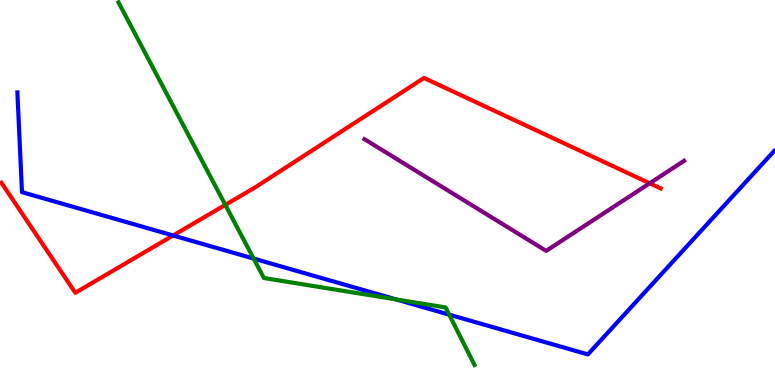[{'lines': ['blue', 'red'], 'intersections': [{'x': 2.23, 'y': 3.88}]}, {'lines': ['green', 'red'], 'intersections': [{'x': 2.91, 'y': 4.68}]}, {'lines': ['purple', 'red'], 'intersections': [{'x': 8.38, 'y': 5.24}]}, {'lines': ['blue', 'green'], 'intersections': [{'x': 3.27, 'y': 3.28}, {'x': 5.11, 'y': 2.22}, {'x': 5.8, 'y': 1.83}]}, {'lines': ['blue', 'purple'], 'intersections': []}, {'lines': ['green', 'purple'], 'intersections': []}]